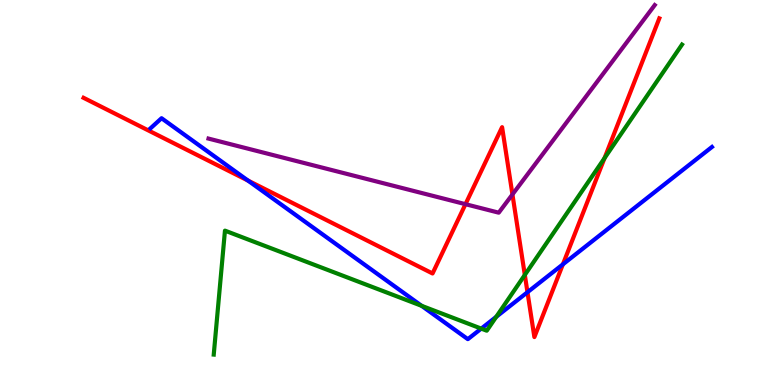[{'lines': ['blue', 'red'], 'intersections': [{'x': 3.2, 'y': 5.31}, {'x': 6.81, 'y': 2.41}, {'x': 7.26, 'y': 3.13}]}, {'lines': ['green', 'red'], 'intersections': [{'x': 6.77, 'y': 2.86}, {'x': 7.8, 'y': 5.89}]}, {'lines': ['purple', 'red'], 'intersections': [{'x': 6.01, 'y': 4.7}, {'x': 6.61, 'y': 4.95}]}, {'lines': ['blue', 'green'], 'intersections': [{'x': 5.44, 'y': 2.06}, {'x': 6.21, 'y': 1.46}, {'x': 6.4, 'y': 1.77}]}, {'lines': ['blue', 'purple'], 'intersections': []}, {'lines': ['green', 'purple'], 'intersections': []}]